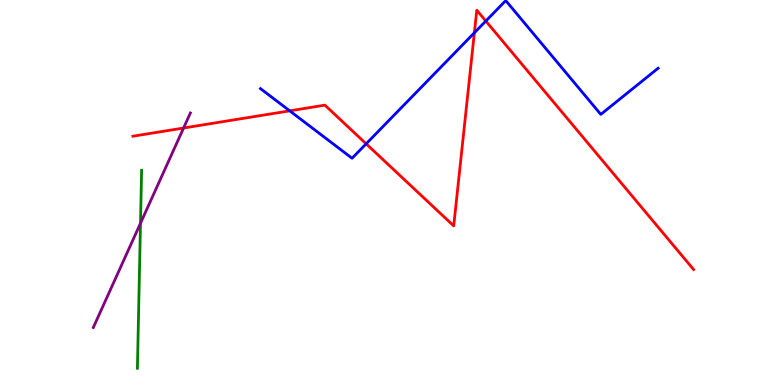[{'lines': ['blue', 'red'], 'intersections': [{'x': 3.74, 'y': 7.12}, {'x': 4.72, 'y': 6.26}, {'x': 6.12, 'y': 9.15}, {'x': 6.27, 'y': 9.45}]}, {'lines': ['green', 'red'], 'intersections': []}, {'lines': ['purple', 'red'], 'intersections': [{'x': 2.37, 'y': 6.68}]}, {'lines': ['blue', 'green'], 'intersections': []}, {'lines': ['blue', 'purple'], 'intersections': []}, {'lines': ['green', 'purple'], 'intersections': [{'x': 1.81, 'y': 4.2}]}]